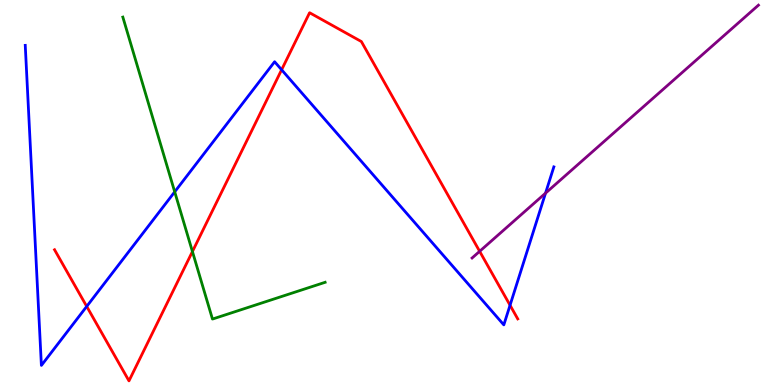[{'lines': ['blue', 'red'], 'intersections': [{'x': 1.12, 'y': 2.04}, {'x': 3.63, 'y': 8.19}, {'x': 6.58, 'y': 2.07}]}, {'lines': ['green', 'red'], 'intersections': [{'x': 2.48, 'y': 3.47}]}, {'lines': ['purple', 'red'], 'intersections': [{'x': 6.19, 'y': 3.47}]}, {'lines': ['blue', 'green'], 'intersections': [{'x': 2.25, 'y': 5.02}]}, {'lines': ['blue', 'purple'], 'intersections': [{'x': 7.04, 'y': 4.98}]}, {'lines': ['green', 'purple'], 'intersections': []}]